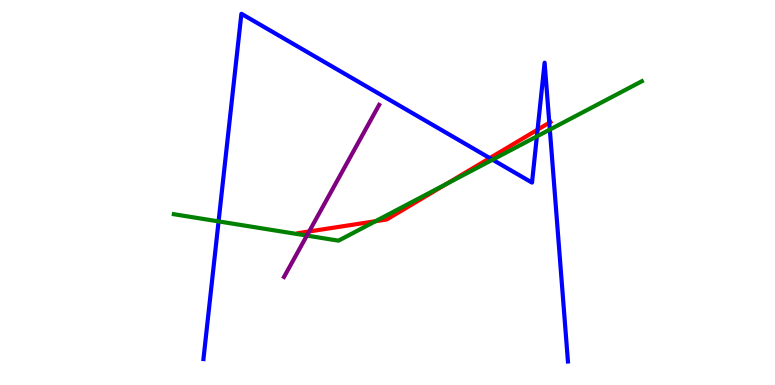[{'lines': ['blue', 'red'], 'intersections': [{'x': 6.32, 'y': 5.89}, {'x': 6.94, 'y': 6.63}, {'x': 7.09, 'y': 6.81}]}, {'lines': ['green', 'red'], 'intersections': [{'x': 4.84, 'y': 4.25}, {'x': 5.76, 'y': 5.22}]}, {'lines': ['purple', 'red'], 'intersections': [{'x': 3.99, 'y': 3.99}]}, {'lines': ['blue', 'green'], 'intersections': [{'x': 2.82, 'y': 4.25}, {'x': 6.36, 'y': 5.85}, {'x': 6.93, 'y': 6.46}, {'x': 7.09, 'y': 6.63}]}, {'lines': ['blue', 'purple'], 'intersections': []}, {'lines': ['green', 'purple'], 'intersections': [{'x': 3.96, 'y': 3.88}]}]